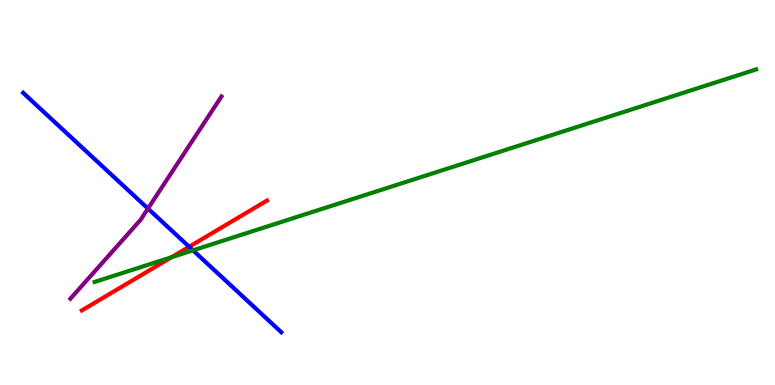[{'lines': ['blue', 'red'], 'intersections': [{'x': 2.44, 'y': 3.59}]}, {'lines': ['green', 'red'], 'intersections': [{'x': 2.21, 'y': 3.32}]}, {'lines': ['purple', 'red'], 'intersections': []}, {'lines': ['blue', 'green'], 'intersections': [{'x': 2.49, 'y': 3.5}]}, {'lines': ['blue', 'purple'], 'intersections': [{'x': 1.91, 'y': 4.58}]}, {'lines': ['green', 'purple'], 'intersections': []}]